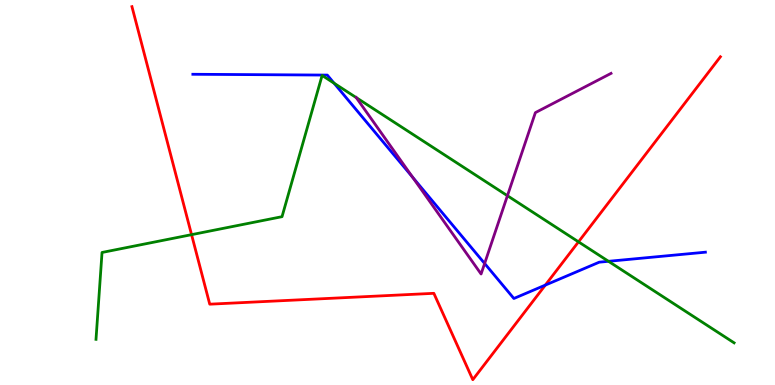[{'lines': ['blue', 'red'], 'intersections': [{'x': 7.04, 'y': 2.59}]}, {'lines': ['green', 'red'], 'intersections': [{'x': 2.47, 'y': 3.9}, {'x': 7.46, 'y': 3.72}]}, {'lines': ['purple', 'red'], 'intersections': []}, {'lines': ['blue', 'green'], 'intersections': [{'x': 4.31, 'y': 7.84}, {'x': 7.85, 'y': 3.21}]}, {'lines': ['blue', 'purple'], 'intersections': [{'x': 5.32, 'y': 5.4}, {'x': 6.25, 'y': 3.16}]}, {'lines': ['green', 'purple'], 'intersections': [{'x': 4.6, 'y': 7.46}, {'x': 6.55, 'y': 4.92}]}]